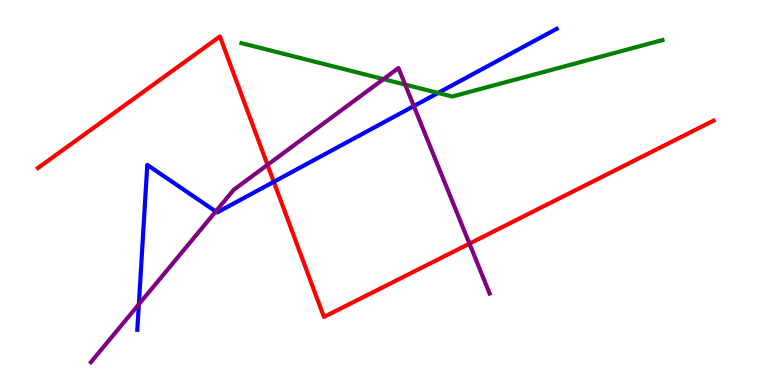[{'lines': ['blue', 'red'], 'intersections': [{'x': 3.53, 'y': 5.28}]}, {'lines': ['green', 'red'], 'intersections': []}, {'lines': ['purple', 'red'], 'intersections': [{'x': 3.45, 'y': 5.72}, {'x': 6.06, 'y': 3.67}]}, {'lines': ['blue', 'green'], 'intersections': [{'x': 5.65, 'y': 7.59}]}, {'lines': ['blue', 'purple'], 'intersections': [{'x': 1.79, 'y': 2.1}, {'x': 2.78, 'y': 4.51}, {'x': 5.34, 'y': 7.24}]}, {'lines': ['green', 'purple'], 'intersections': [{'x': 4.95, 'y': 7.95}, {'x': 5.23, 'y': 7.8}]}]